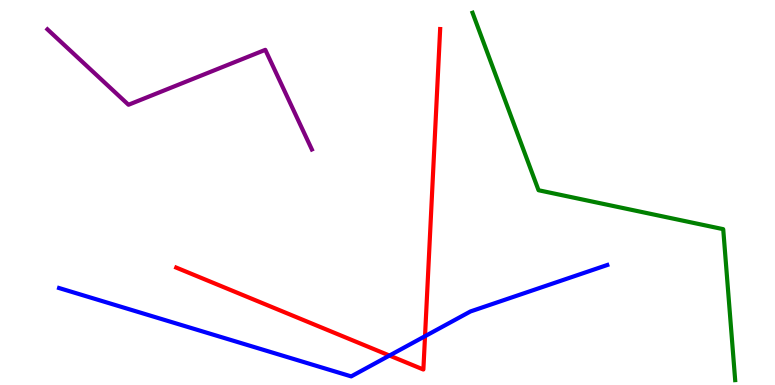[{'lines': ['blue', 'red'], 'intersections': [{'x': 5.03, 'y': 0.765}, {'x': 5.48, 'y': 1.27}]}, {'lines': ['green', 'red'], 'intersections': []}, {'lines': ['purple', 'red'], 'intersections': []}, {'lines': ['blue', 'green'], 'intersections': []}, {'lines': ['blue', 'purple'], 'intersections': []}, {'lines': ['green', 'purple'], 'intersections': []}]